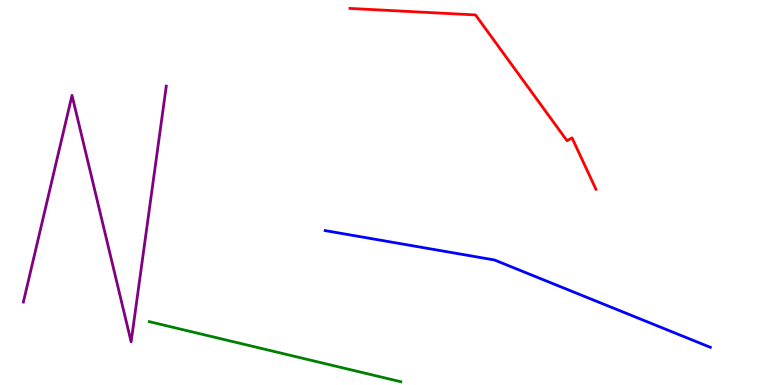[{'lines': ['blue', 'red'], 'intersections': []}, {'lines': ['green', 'red'], 'intersections': []}, {'lines': ['purple', 'red'], 'intersections': []}, {'lines': ['blue', 'green'], 'intersections': []}, {'lines': ['blue', 'purple'], 'intersections': []}, {'lines': ['green', 'purple'], 'intersections': []}]